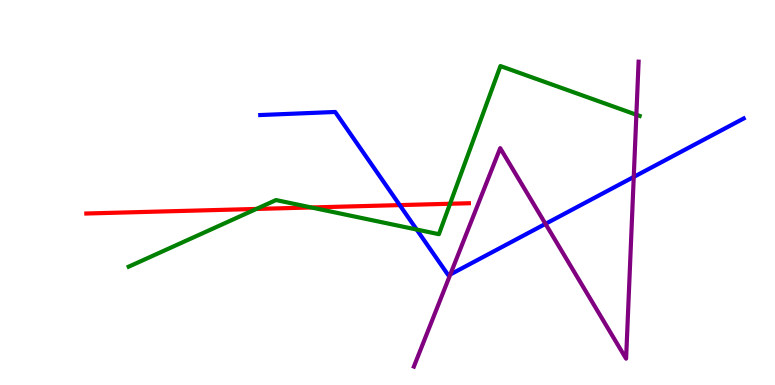[{'lines': ['blue', 'red'], 'intersections': [{'x': 5.16, 'y': 4.67}]}, {'lines': ['green', 'red'], 'intersections': [{'x': 3.31, 'y': 4.57}, {'x': 4.02, 'y': 4.61}, {'x': 5.81, 'y': 4.71}]}, {'lines': ['purple', 'red'], 'intersections': []}, {'lines': ['blue', 'green'], 'intersections': [{'x': 5.38, 'y': 4.04}]}, {'lines': ['blue', 'purple'], 'intersections': [{'x': 5.81, 'y': 2.87}, {'x': 7.04, 'y': 4.19}, {'x': 8.18, 'y': 5.4}]}, {'lines': ['green', 'purple'], 'intersections': [{'x': 8.21, 'y': 7.02}]}]